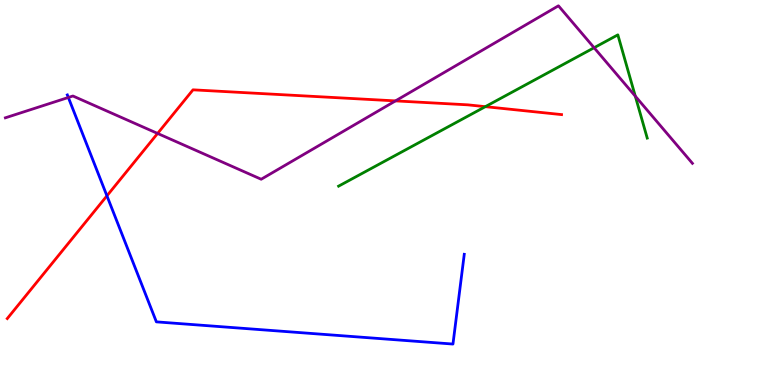[{'lines': ['blue', 'red'], 'intersections': [{'x': 1.38, 'y': 4.91}]}, {'lines': ['green', 'red'], 'intersections': [{'x': 6.26, 'y': 7.23}]}, {'lines': ['purple', 'red'], 'intersections': [{'x': 2.03, 'y': 6.53}, {'x': 5.1, 'y': 7.38}]}, {'lines': ['blue', 'green'], 'intersections': []}, {'lines': ['blue', 'purple'], 'intersections': [{'x': 0.882, 'y': 7.47}]}, {'lines': ['green', 'purple'], 'intersections': [{'x': 7.67, 'y': 8.76}, {'x': 8.2, 'y': 7.5}]}]